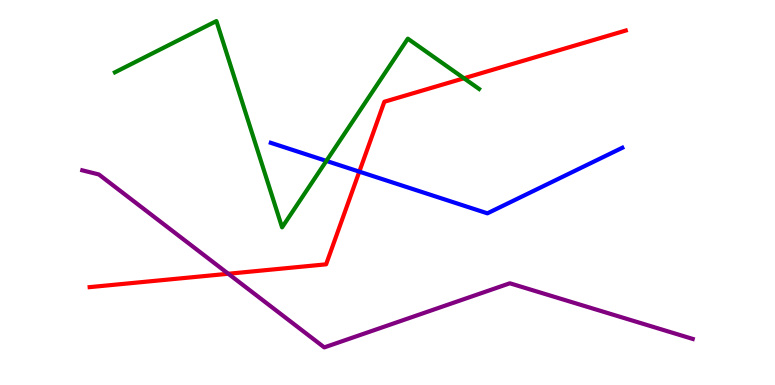[{'lines': ['blue', 'red'], 'intersections': [{'x': 4.64, 'y': 5.54}]}, {'lines': ['green', 'red'], 'intersections': [{'x': 5.99, 'y': 7.97}]}, {'lines': ['purple', 'red'], 'intersections': [{'x': 2.95, 'y': 2.89}]}, {'lines': ['blue', 'green'], 'intersections': [{'x': 4.21, 'y': 5.82}]}, {'lines': ['blue', 'purple'], 'intersections': []}, {'lines': ['green', 'purple'], 'intersections': []}]